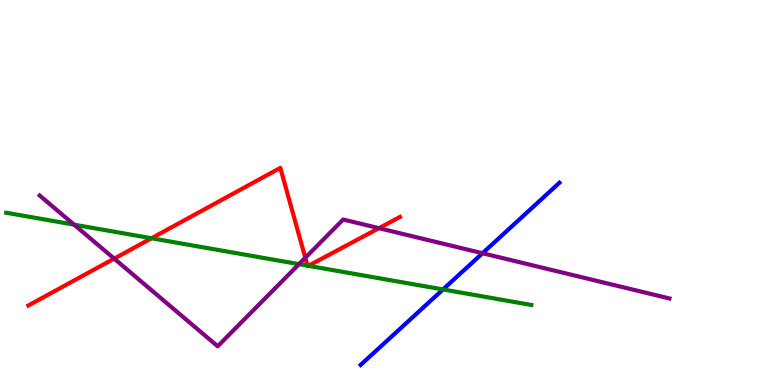[{'lines': ['blue', 'red'], 'intersections': []}, {'lines': ['green', 'red'], 'intersections': [{'x': 1.95, 'y': 3.81}, {'x': 3.97, 'y': 3.1}, {'x': 3.98, 'y': 3.1}]}, {'lines': ['purple', 'red'], 'intersections': [{'x': 1.47, 'y': 3.28}, {'x': 3.94, 'y': 3.3}, {'x': 4.89, 'y': 4.07}]}, {'lines': ['blue', 'green'], 'intersections': [{'x': 5.72, 'y': 2.48}]}, {'lines': ['blue', 'purple'], 'intersections': [{'x': 6.23, 'y': 3.42}]}, {'lines': ['green', 'purple'], 'intersections': [{'x': 0.956, 'y': 4.16}, {'x': 3.86, 'y': 3.14}]}]